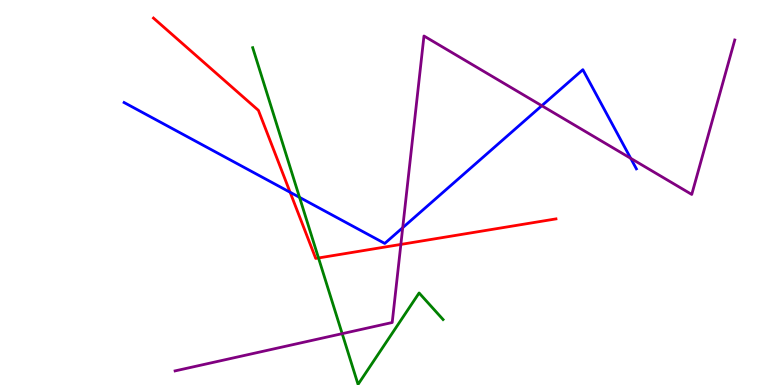[{'lines': ['blue', 'red'], 'intersections': [{'x': 3.74, 'y': 5.01}]}, {'lines': ['green', 'red'], 'intersections': [{'x': 4.11, 'y': 3.3}]}, {'lines': ['purple', 'red'], 'intersections': [{'x': 5.17, 'y': 3.65}]}, {'lines': ['blue', 'green'], 'intersections': [{'x': 3.86, 'y': 4.87}]}, {'lines': ['blue', 'purple'], 'intersections': [{'x': 5.2, 'y': 4.09}, {'x': 6.99, 'y': 7.25}, {'x': 8.14, 'y': 5.89}]}, {'lines': ['green', 'purple'], 'intersections': [{'x': 4.42, 'y': 1.33}]}]